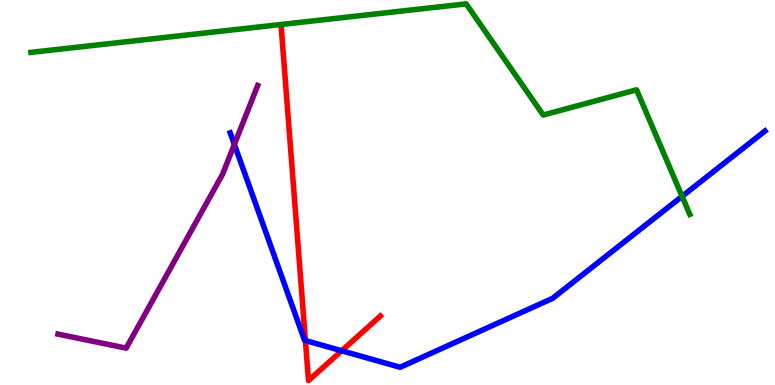[{'lines': ['blue', 'red'], 'intersections': [{'x': 3.94, 'y': 1.16}, {'x': 4.41, 'y': 0.889}]}, {'lines': ['green', 'red'], 'intersections': []}, {'lines': ['purple', 'red'], 'intersections': []}, {'lines': ['blue', 'green'], 'intersections': [{'x': 8.8, 'y': 4.9}]}, {'lines': ['blue', 'purple'], 'intersections': [{'x': 3.02, 'y': 6.25}]}, {'lines': ['green', 'purple'], 'intersections': []}]